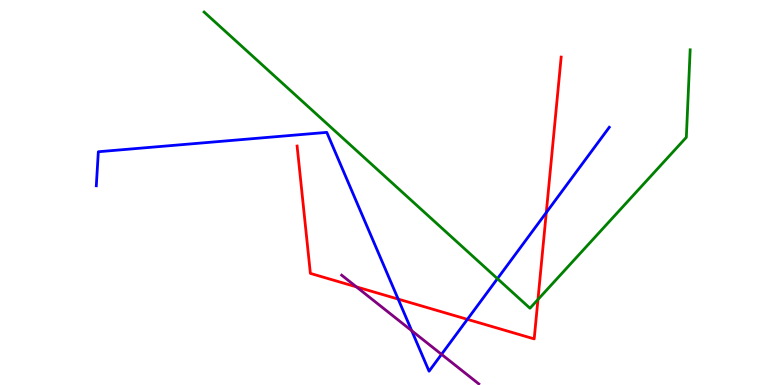[{'lines': ['blue', 'red'], 'intersections': [{'x': 5.14, 'y': 2.23}, {'x': 6.03, 'y': 1.71}, {'x': 7.05, 'y': 4.48}]}, {'lines': ['green', 'red'], 'intersections': [{'x': 6.94, 'y': 2.22}]}, {'lines': ['purple', 'red'], 'intersections': [{'x': 4.6, 'y': 2.55}]}, {'lines': ['blue', 'green'], 'intersections': [{'x': 6.42, 'y': 2.76}]}, {'lines': ['blue', 'purple'], 'intersections': [{'x': 5.31, 'y': 1.41}, {'x': 5.7, 'y': 0.796}]}, {'lines': ['green', 'purple'], 'intersections': []}]